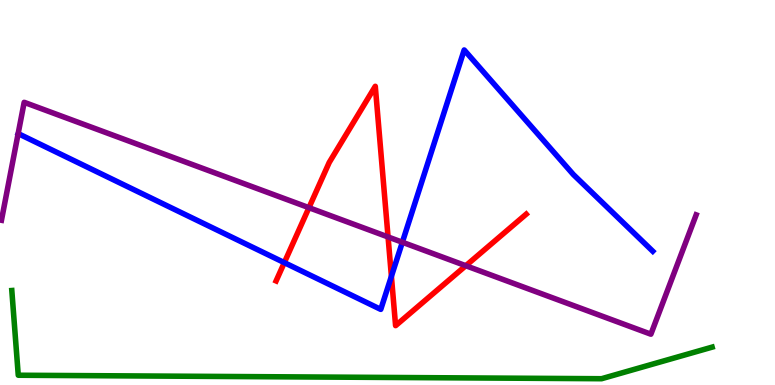[{'lines': ['blue', 'red'], 'intersections': [{'x': 3.67, 'y': 3.18}, {'x': 5.05, 'y': 2.82}]}, {'lines': ['green', 'red'], 'intersections': []}, {'lines': ['purple', 'red'], 'intersections': [{'x': 3.99, 'y': 4.61}, {'x': 5.01, 'y': 3.85}, {'x': 6.01, 'y': 3.1}]}, {'lines': ['blue', 'green'], 'intersections': []}, {'lines': ['blue', 'purple'], 'intersections': [{'x': 5.19, 'y': 3.71}]}, {'lines': ['green', 'purple'], 'intersections': []}]